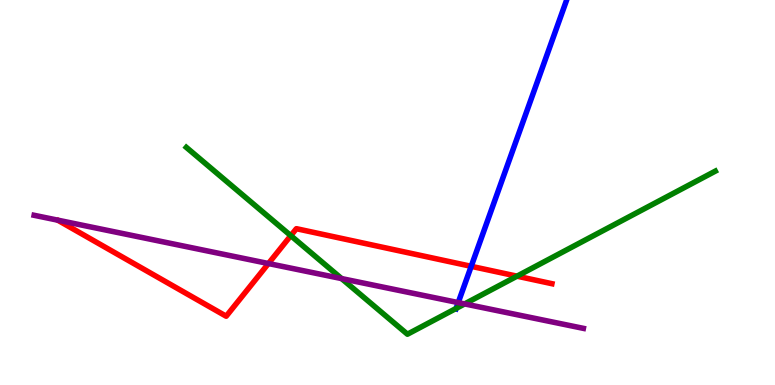[{'lines': ['blue', 'red'], 'intersections': [{'x': 6.08, 'y': 3.08}]}, {'lines': ['green', 'red'], 'intersections': [{'x': 3.75, 'y': 3.88}, {'x': 6.67, 'y': 2.83}]}, {'lines': ['purple', 'red'], 'intersections': [{'x': 3.46, 'y': 3.16}]}, {'lines': ['blue', 'green'], 'intersections': [{'x': 5.89, 'y': 1.99}]}, {'lines': ['blue', 'purple'], 'intersections': [{'x': 5.91, 'y': 2.14}]}, {'lines': ['green', 'purple'], 'intersections': [{'x': 4.41, 'y': 2.76}, {'x': 6.0, 'y': 2.11}]}]